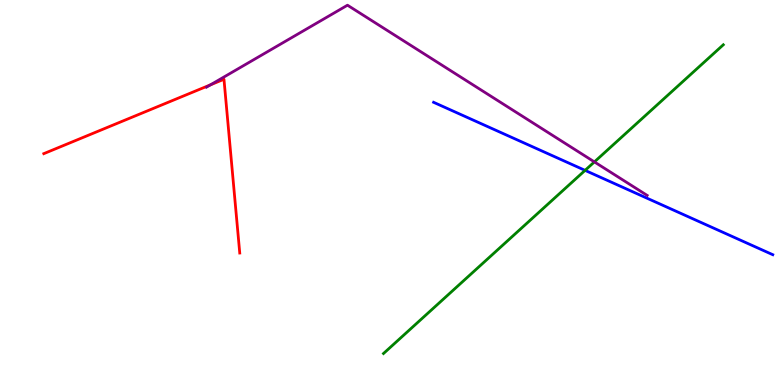[{'lines': ['blue', 'red'], 'intersections': []}, {'lines': ['green', 'red'], 'intersections': []}, {'lines': ['purple', 'red'], 'intersections': [{'x': 2.72, 'y': 7.8}]}, {'lines': ['blue', 'green'], 'intersections': [{'x': 7.55, 'y': 5.57}]}, {'lines': ['blue', 'purple'], 'intersections': []}, {'lines': ['green', 'purple'], 'intersections': [{'x': 7.67, 'y': 5.79}]}]